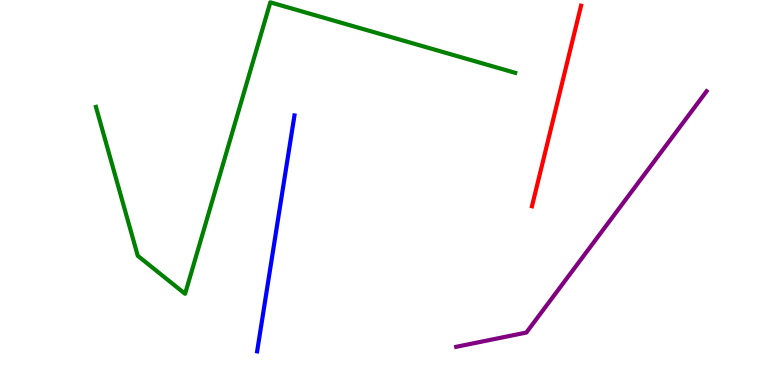[{'lines': ['blue', 'red'], 'intersections': []}, {'lines': ['green', 'red'], 'intersections': []}, {'lines': ['purple', 'red'], 'intersections': []}, {'lines': ['blue', 'green'], 'intersections': []}, {'lines': ['blue', 'purple'], 'intersections': []}, {'lines': ['green', 'purple'], 'intersections': []}]